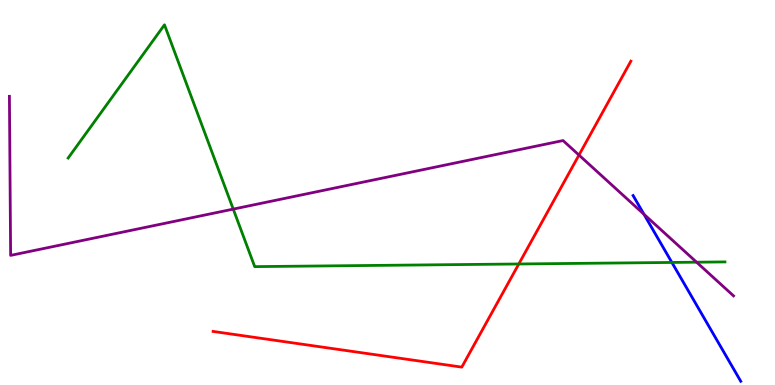[{'lines': ['blue', 'red'], 'intersections': []}, {'lines': ['green', 'red'], 'intersections': [{'x': 6.69, 'y': 3.14}]}, {'lines': ['purple', 'red'], 'intersections': [{'x': 7.47, 'y': 5.97}]}, {'lines': ['blue', 'green'], 'intersections': [{'x': 8.67, 'y': 3.18}]}, {'lines': ['blue', 'purple'], 'intersections': [{'x': 8.31, 'y': 4.44}]}, {'lines': ['green', 'purple'], 'intersections': [{'x': 3.01, 'y': 4.57}, {'x': 8.99, 'y': 3.19}]}]